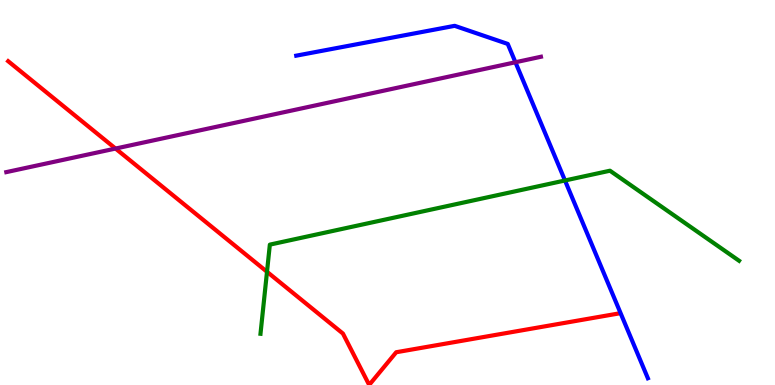[{'lines': ['blue', 'red'], 'intersections': []}, {'lines': ['green', 'red'], 'intersections': [{'x': 3.45, 'y': 2.94}]}, {'lines': ['purple', 'red'], 'intersections': [{'x': 1.49, 'y': 6.14}]}, {'lines': ['blue', 'green'], 'intersections': [{'x': 7.29, 'y': 5.31}]}, {'lines': ['blue', 'purple'], 'intersections': [{'x': 6.65, 'y': 8.38}]}, {'lines': ['green', 'purple'], 'intersections': []}]